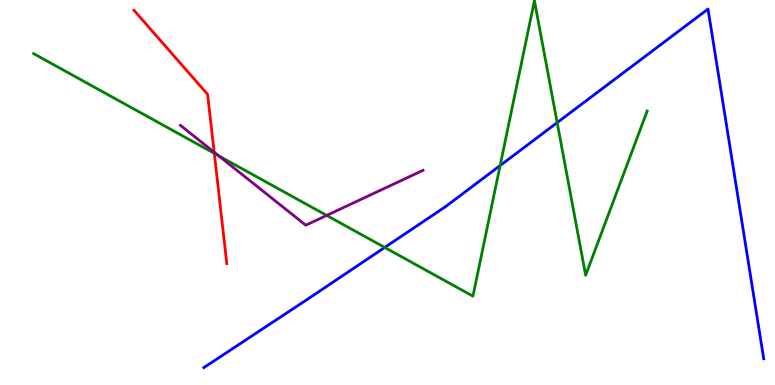[{'lines': ['blue', 'red'], 'intersections': []}, {'lines': ['green', 'red'], 'intersections': [{'x': 2.77, 'y': 6.02}]}, {'lines': ['purple', 'red'], 'intersections': [{'x': 2.76, 'y': 6.05}]}, {'lines': ['blue', 'green'], 'intersections': [{'x': 4.96, 'y': 3.57}, {'x': 6.45, 'y': 5.7}, {'x': 7.19, 'y': 6.82}]}, {'lines': ['blue', 'purple'], 'intersections': []}, {'lines': ['green', 'purple'], 'intersections': [{'x': 2.82, 'y': 5.95}, {'x': 4.22, 'y': 4.4}]}]